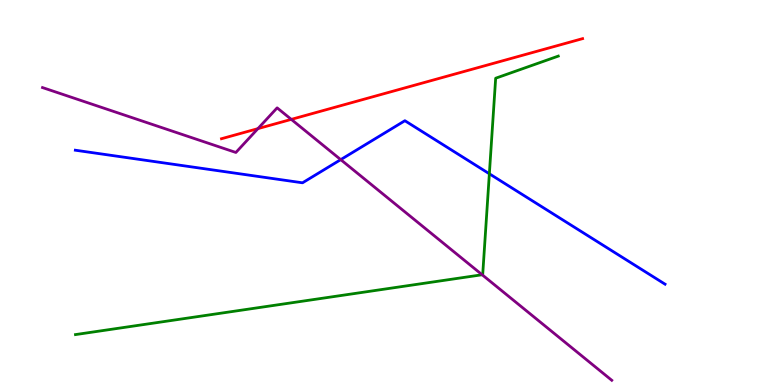[{'lines': ['blue', 'red'], 'intersections': []}, {'lines': ['green', 'red'], 'intersections': []}, {'lines': ['purple', 'red'], 'intersections': [{'x': 3.33, 'y': 6.66}, {'x': 3.76, 'y': 6.9}]}, {'lines': ['blue', 'green'], 'intersections': [{'x': 6.31, 'y': 5.49}]}, {'lines': ['blue', 'purple'], 'intersections': [{'x': 4.4, 'y': 5.85}]}, {'lines': ['green', 'purple'], 'intersections': [{'x': 6.22, 'y': 2.86}]}]